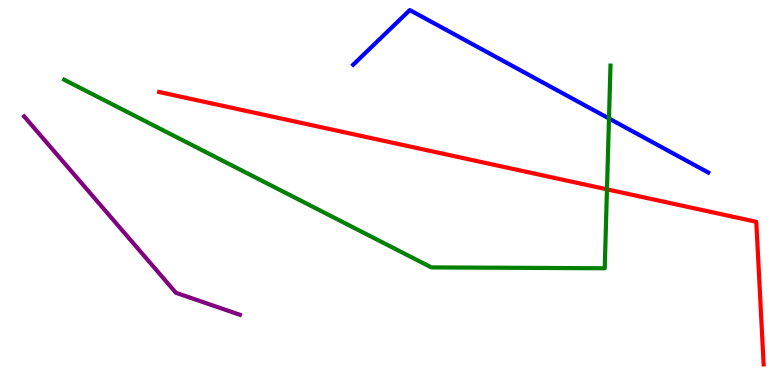[{'lines': ['blue', 'red'], 'intersections': []}, {'lines': ['green', 'red'], 'intersections': [{'x': 7.83, 'y': 5.08}]}, {'lines': ['purple', 'red'], 'intersections': []}, {'lines': ['blue', 'green'], 'intersections': [{'x': 7.86, 'y': 6.92}]}, {'lines': ['blue', 'purple'], 'intersections': []}, {'lines': ['green', 'purple'], 'intersections': []}]